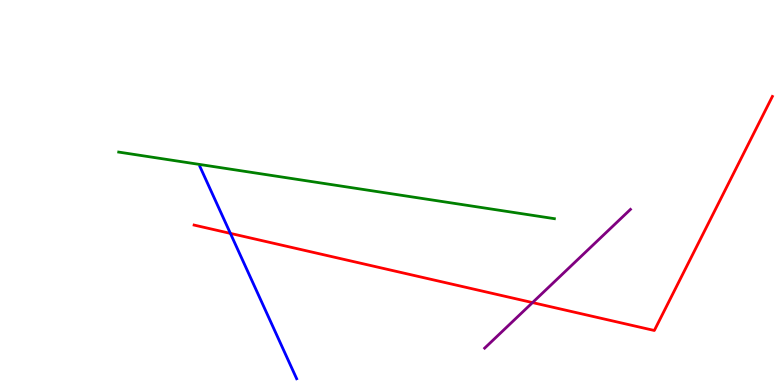[{'lines': ['blue', 'red'], 'intersections': [{'x': 2.97, 'y': 3.94}]}, {'lines': ['green', 'red'], 'intersections': []}, {'lines': ['purple', 'red'], 'intersections': [{'x': 6.87, 'y': 2.14}]}, {'lines': ['blue', 'green'], 'intersections': []}, {'lines': ['blue', 'purple'], 'intersections': []}, {'lines': ['green', 'purple'], 'intersections': []}]